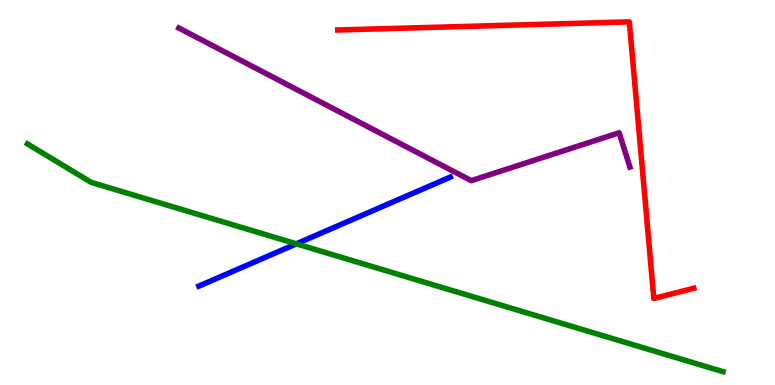[{'lines': ['blue', 'red'], 'intersections': []}, {'lines': ['green', 'red'], 'intersections': []}, {'lines': ['purple', 'red'], 'intersections': []}, {'lines': ['blue', 'green'], 'intersections': [{'x': 3.82, 'y': 3.67}]}, {'lines': ['blue', 'purple'], 'intersections': []}, {'lines': ['green', 'purple'], 'intersections': []}]